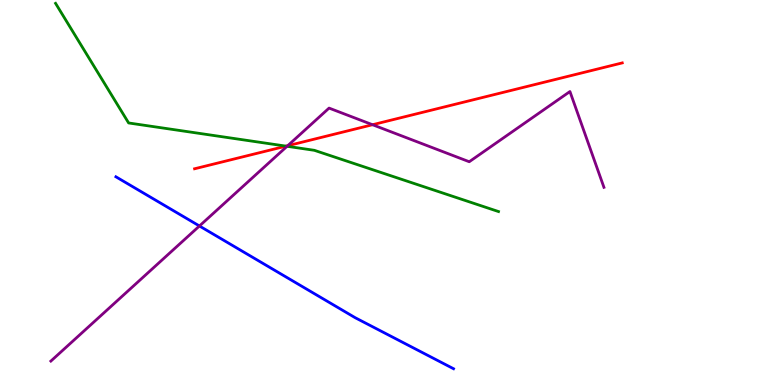[{'lines': ['blue', 'red'], 'intersections': []}, {'lines': ['green', 'red'], 'intersections': [{'x': 3.69, 'y': 6.2}]}, {'lines': ['purple', 'red'], 'intersections': [{'x': 3.71, 'y': 6.21}, {'x': 4.81, 'y': 6.76}]}, {'lines': ['blue', 'green'], 'intersections': []}, {'lines': ['blue', 'purple'], 'intersections': [{'x': 2.57, 'y': 4.13}]}, {'lines': ['green', 'purple'], 'intersections': [{'x': 3.7, 'y': 6.2}]}]